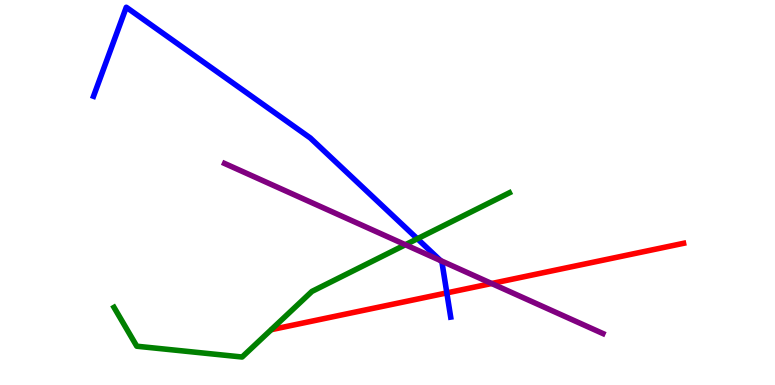[{'lines': ['blue', 'red'], 'intersections': [{'x': 5.77, 'y': 2.39}]}, {'lines': ['green', 'red'], 'intersections': []}, {'lines': ['purple', 'red'], 'intersections': [{'x': 6.34, 'y': 2.64}]}, {'lines': ['blue', 'green'], 'intersections': [{'x': 5.39, 'y': 3.8}]}, {'lines': ['blue', 'purple'], 'intersections': [{'x': 5.68, 'y': 3.23}]}, {'lines': ['green', 'purple'], 'intersections': [{'x': 5.23, 'y': 3.64}]}]